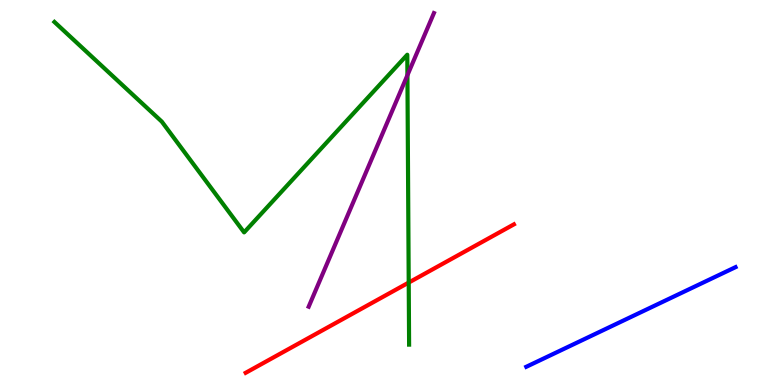[{'lines': ['blue', 'red'], 'intersections': []}, {'lines': ['green', 'red'], 'intersections': [{'x': 5.27, 'y': 2.66}]}, {'lines': ['purple', 'red'], 'intersections': []}, {'lines': ['blue', 'green'], 'intersections': []}, {'lines': ['blue', 'purple'], 'intersections': []}, {'lines': ['green', 'purple'], 'intersections': [{'x': 5.26, 'y': 8.05}]}]